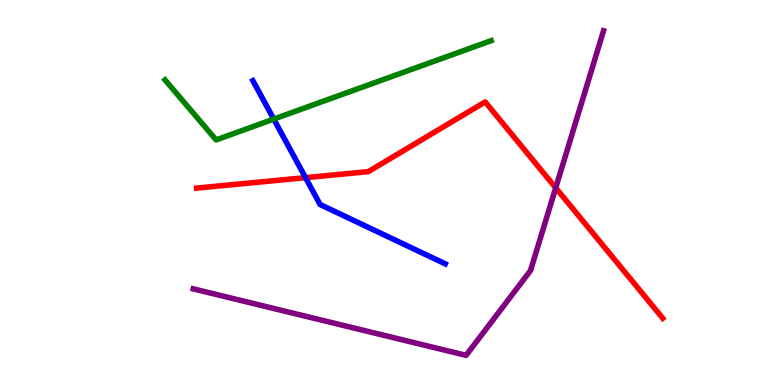[{'lines': ['blue', 'red'], 'intersections': [{'x': 3.94, 'y': 5.39}]}, {'lines': ['green', 'red'], 'intersections': []}, {'lines': ['purple', 'red'], 'intersections': [{'x': 7.17, 'y': 5.12}]}, {'lines': ['blue', 'green'], 'intersections': [{'x': 3.53, 'y': 6.91}]}, {'lines': ['blue', 'purple'], 'intersections': []}, {'lines': ['green', 'purple'], 'intersections': []}]